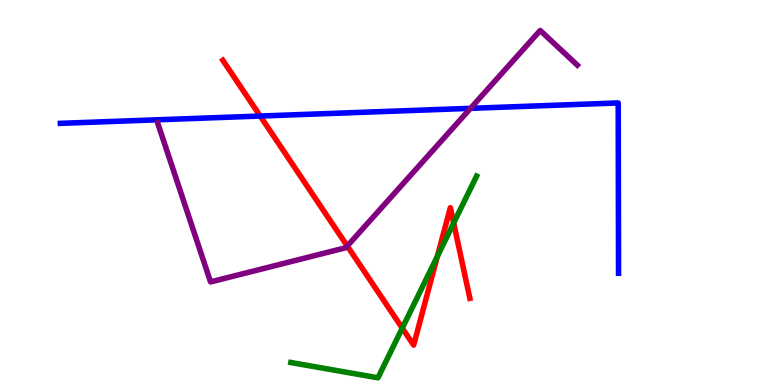[{'lines': ['blue', 'red'], 'intersections': [{'x': 3.36, 'y': 6.99}]}, {'lines': ['green', 'red'], 'intersections': [{'x': 5.19, 'y': 1.48}, {'x': 5.64, 'y': 3.34}, {'x': 5.85, 'y': 4.21}]}, {'lines': ['purple', 'red'], 'intersections': [{'x': 4.48, 'y': 3.61}]}, {'lines': ['blue', 'green'], 'intersections': []}, {'lines': ['blue', 'purple'], 'intersections': [{'x': 6.07, 'y': 7.19}]}, {'lines': ['green', 'purple'], 'intersections': []}]